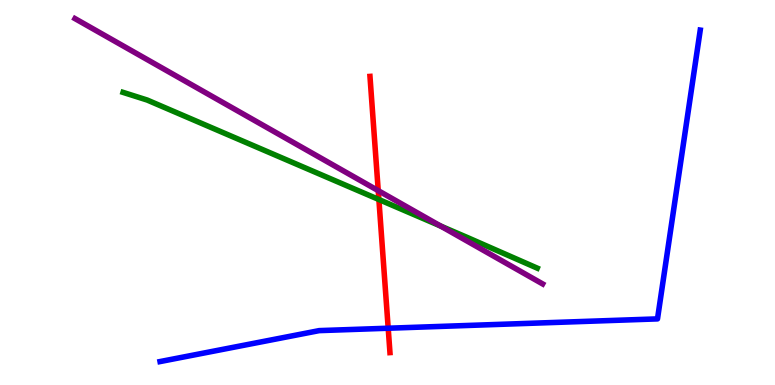[{'lines': ['blue', 'red'], 'intersections': [{'x': 5.01, 'y': 1.47}]}, {'lines': ['green', 'red'], 'intersections': [{'x': 4.89, 'y': 4.82}]}, {'lines': ['purple', 'red'], 'intersections': [{'x': 4.88, 'y': 5.05}]}, {'lines': ['blue', 'green'], 'intersections': []}, {'lines': ['blue', 'purple'], 'intersections': []}, {'lines': ['green', 'purple'], 'intersections': [{'x': 5.68, 'y': 4.13}]}]